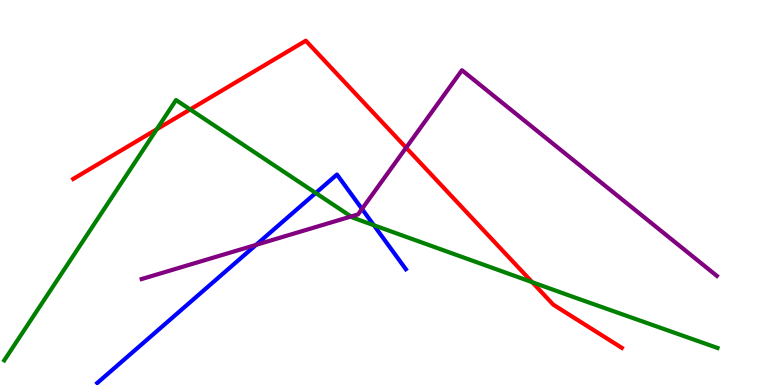[{'lines': ['blue', 'red'], 'intersections': []}, {'lines': ['green', 'red'], 'intersections': [{'x': 2.02, 'y': 6.64}, {'x': 2.45, 'y': 7.16}, {'x': 6.87, 'y': 2.67}]}, {'lines': ['purple', 'red'], 'intersections': [{'x': 5.24, 'y': 6.16}]}, {'lines': ['blue', 'green'], 'intersections': [{'x': 4.07, 'y': 4.99}, {'x': 4.82, 'y': 4.15}]}, {'lines': ['blue', 'purple'], 'intersections': [{'x': 3.3, 'y': 3.64}, {'x': 4.67, 'y': 4.57}]}, {'lines': ['green', 'purple'], 'intersections': [{'x': 4.53, 'y': 4.38}]}]